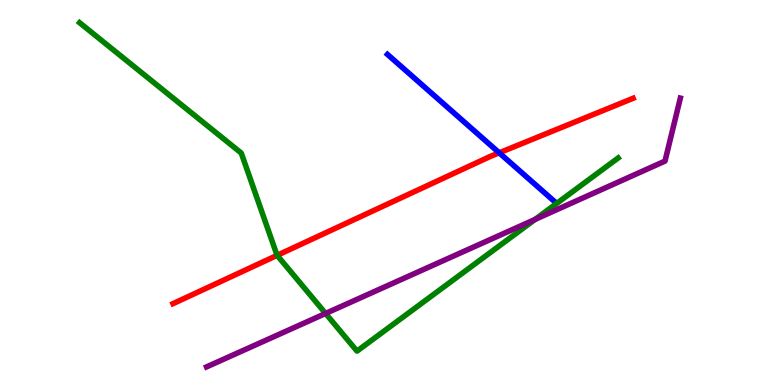[{'lines': ['blue', 'red'], 'intersections': [{'x': 6.44, 'y': 6.03}]}, {'lines': ['green', 'red'], 'intersections': [{'x': 3.58, 'y': 3.37}]}, {'lines': ['purple', 'red'], 'intersections': []}, {'lines': ['blue', 'green'], 'intersections': []}, {'lines': ['blue', 'purple'], 'intersections': []}, {'lines': ['green', 'purple'], 'intersections': [{'x': 4.2, 'y': 1.86}, {'x': 6.9, 'y': 4.3}]}]